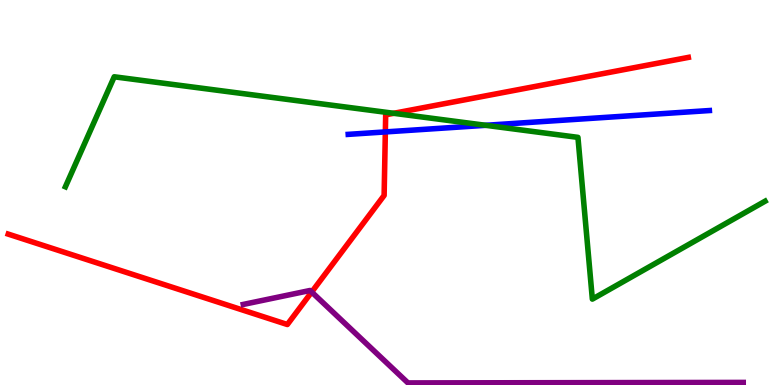[{'lines': ['blue', 'red'], 'intersections': [{'x': 4.97, 'y': 6.57}]}, {'lines': ['green', 'red'], 'intersections': [{'x': 5.08, 'y': 7.06}]}, {'lines': ['purple', 'red'], 'intersections': [{'x': 4.02, 'y': 2.41}]}, {'lines': ['blue', 'green'], 'intersections': [{'x': 6.27, 'y': 6.75}]}, {'lines': ['blue', 'purple'], 'intersections': []}, {'lines': ['green', 'purple'], 'intersections': []}]